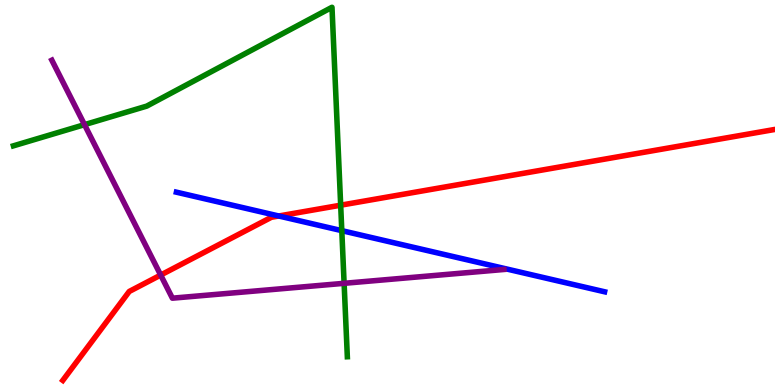[{'lines': ['blue', 'red'], 'intersections': [{'x': 3.6, 'y': 4.39}]}, {'lines': ['green', 'red'], 'intersections': [{'x': 4.4, 'y': 4.67}]}, {'lines': ['purple', 'red'], 'intersections': [{'x': 2.07, 'y': 2.86}]}, {'lines': ['blue', 'green'], 'intersections': [{'x': 4.41, 'y': 4.01}]}, {'lines': ['blue', 'purple'], 'intersections': []}, {'lines': ['green', 'purple'], 'intersections': [{'x': 1.09, 'y': 6.76}, {'x': 4.44, 'y': 2.64}]}]